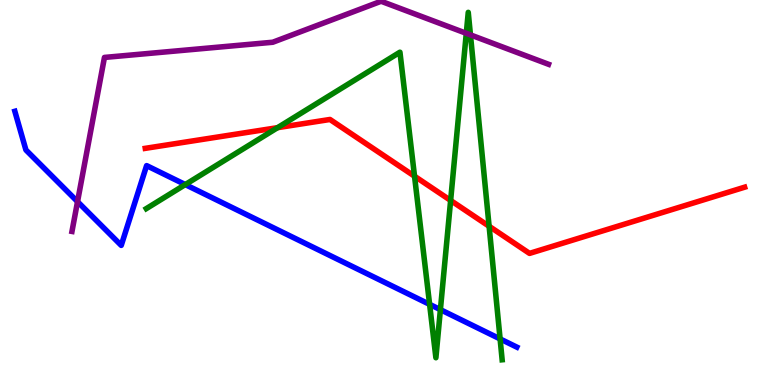[{'lines': ['blue', 'red'], 'intersections': []}, {'lines': ['green', 'red'], 'intersections': [{'x': 3.58, 'y': 6.68}, {'x': 5.35, 'y': 5.42}, {'x': 5.81, 'y': 4.79}, {'x': 6.31, 'y': 4.12}]}, {'lines': ['purple', 'red'], 'intersections': []}, {'lines': ['blue', 'green'], 'intersections': [{'x': 2.39, 'y': 5.21}, {'x': 5.54, 'y': 2.09}, {'x': 5.68, 'y': 1.96}, {'x': 6.45, 'y': 1.2}]}, {'lines': ['blue', 'purple'], 'intersections': [{'x': 1.0, 'y': 4.76}]}, {'lines': ['green', 'purple'], 'intersections': [{'x': 6.02, 'y': 9.13}, {'x': 6.07, 'y': 9.09}]}]